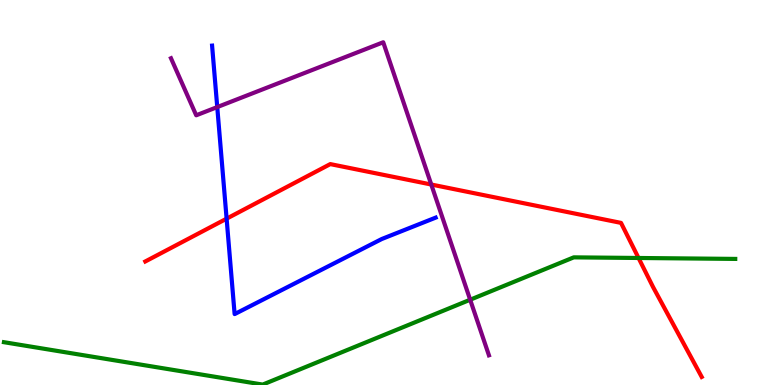[{'lines': ['blue', 'red'], 'intersections': [{'x': 2.92, 'y': 4.32}]}, {'lines': ['green', 'red'], 'intersections': [{'x': 8.24, 'y': 3.3}]}, {'lines': ['purple', 'red'], 'intersections': [{'x': 5.56, 'y': 5.21}]}, {'lines': ['blue', 'green'], 'intersections': []}, {'lines': ['blue', 'purple'], 'intersections': [{'x': 2.8, 'y': 7.22}]}, {'lines': ['green', 'purple'], 'intersections': [{'x': 6.07, 'y': 2.21}]}]